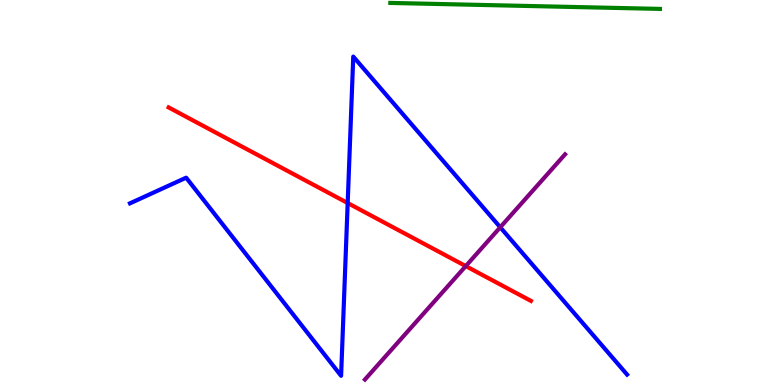[{'lines': ['blue', 'red'], 'intersections': [{'x': 4.49, 'y': 4.73}]}, {'lines': ['green', 'red'], 'intersections': []}, {'lines': ['purple', 'red'], 'intersections': [{'x': 6.01, 'y': 3.09}]}, {'lines': ['blue', 'green'], 'intersections': []}, {'lines': ['blue', 'purple'], 'intersections': [{'x': 6.45, 'y': 4.1}]}, {'lines': ['green', 'purple'], 'intersections': []}]